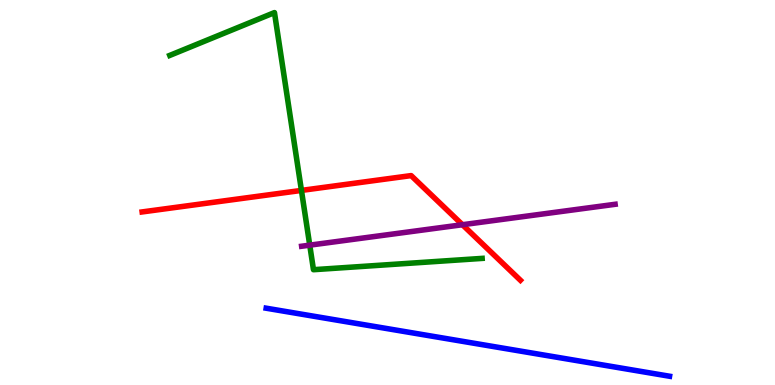[{'lines': ['blue', 'red'], 'intersections': []}, {'lines': ['green', 'red'], 'intersections': [{'x': 3.89, 'y': 5.05}]}, {'lines': ['purple', 'red'], 'intersections': [{'x': 5.97, 'y': 4.16}]}, {'lines': ['blue', 'green'], 'intersections': []}, {'lines': ['blue', 'purple'], 'intersections': []}, {'lines': ['green', 'purple'], 'intersections': [{'x': 4.0, 'y': 3.63}]}]